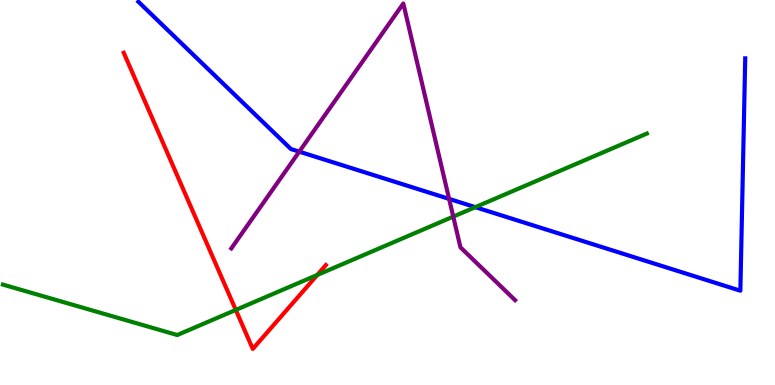[{'lines': ['blue', 'red'], 'intersections': []}, {'lines': ['green', 'red'], 'intersections': [{'x': 3.04, 'y': 1.95}, {'x': 4.09, 'y': 2.86}]}, {'lines': ['purple', 'red'], 'intersections': []}, {'lines': ['blue', 'green'], 'intersections': [{'x': 6.13, 'y': 4.62}]}, {'lines': ['blue', 'purple'], 'intersections': [{'x': 3.86, 'y': 6.06}, {'x': 5.79, 'y': 4.83}]}, {'lines': ['green', 'purple'], 'intersections': [{'x': 5.85, 'y': 4.37}]}]